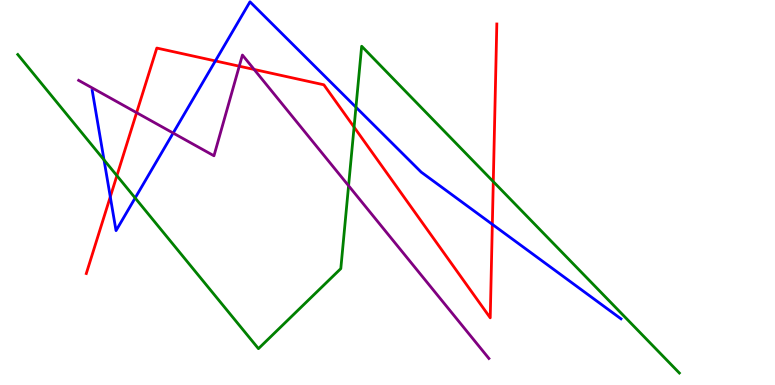[{'lines': ['blue', 'red'], 'intersections': [{'x': 1.42, 'y': 4.89}, {'x': 2.78, 'y': 8.42}, {'x': 6.35, 'y': 4.17}]}, {'lines': ['green', 'red'], 'intersections': [{'x': 1.51, 'y': 5.44}, {'x': 4.57, 'y': 6.7}, {'x': 6.37, 'y': 5.28}]}, {'lines': ['purple', 'red'], 'intersections': [{'x': 1.76, 'y': 7.07}, {'x': 3.09, 'y': 8.28}, {'x': 3.28, 'y': 8.2}]}, {'lines': ['blue', 'green'], 'intersections': [{'x': 1.34, 'y': 5.85}, {'x': 1.74, 'y': 4.86}, {'x': 4.59, 'y': 7.22}]}, {'lines': ['blue', 'purple'], 'intersections': [{'x': 2.23, 'y': 6.54}]}, {'lines': ['green', 'purple'], 'intersections': [{'x': 4.5, 'y': 5.18}]}]